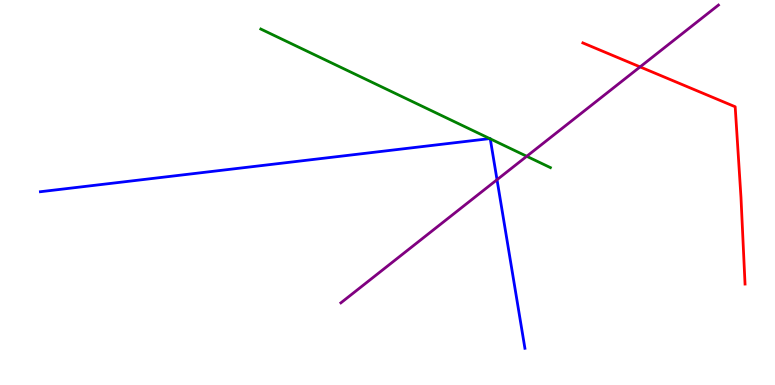[{'lines': ['blue', 'red'], 'intersections': []}, {'lines': ['green', 'red'], 'intersections': []}, {'lines': ['purple', 'red'], 'intersections': [{'x': 8.26, 'y': 8.26}]}, {'lines': ['blue', 'green'], 'intersections': [{'x': 6.32, 'y': 6.4}, {'x': 6.33, 'y': 6.39}]}, {'lines': ['blue', 'purple'], 'intersections': [{'x': 6.41, 'y': 5.33}]}, {'lines': ['green', 'purple'], 'intersections': [{'x': 6.8, 'y': 5.94}]}]